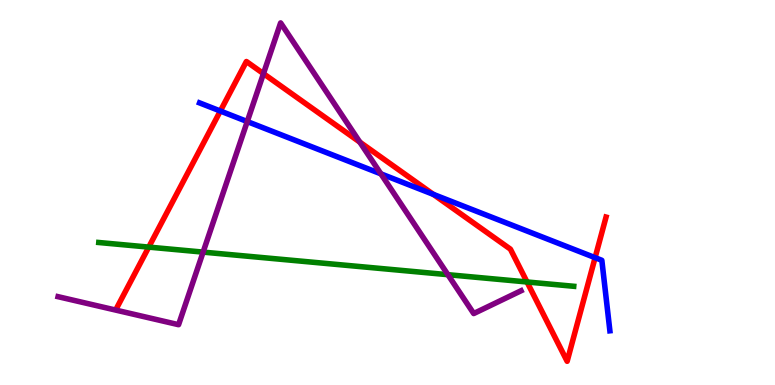[{'lines': ['blue', 'red'], 'intersections': [{'x': 2.84, 'y': 7.12}, {'x': 5.59, 'y': 4.95}, {'x': 7.68, 'y': 3.31}]}, {'lines': ['green', 'red'], 'intersections': [{'x': 1.92, 'y': 3.58}, {'x': 6.8, 'y': 2.68}]}, {'lines': ['purple', 'red'], 'intersections': [{'x': 3.4, 'y': 8.09}, {'x': 4.64, 'y': 6.31}]}, {'lines': ['blue', 'green'], 'intersections': []}, {'lines': ['blue', 'purple'], 'intersections': [{'x': 3.19, 'y': 6.84}, {'x': 4.91, 'y': 5.48}]}, {'lines': ['green', 'purple'], 'intersections': [{'x': 2.62, 'y': 3.45}, {'x': 5.78, 'y': 2.87}]}]